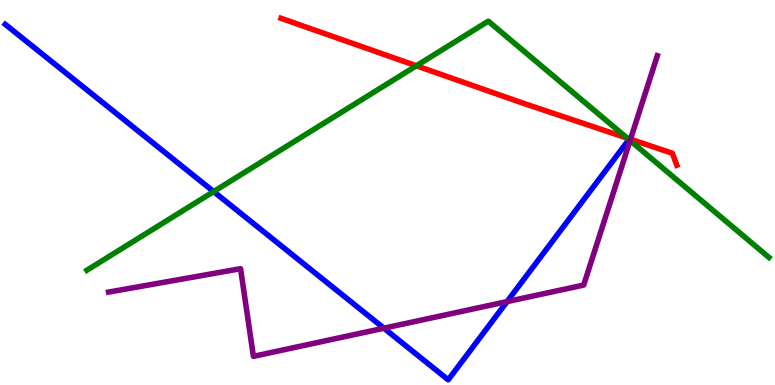[{'lines': ['blue', 'red'], 'intersections': []}, {'lines': ['green', 'red'], 'intersections': [{'x': 5.37, 'y': 8.29}, {'x': 8.09, 'y': 6.41}]}, {'lines': ['purple', 'red'], 'intersections': [{'x': 8.14, 'y': 6.38}]}, {'lines': ['blue', 'green'], 'intersections': [{'x': 2.76, 'y': 5.02}]}, {'lines': ['blue', 'purple'], 'intersections': [{'x': 4.95, 'y': 1.48}, {'x': 6.54, 'y': 2.17}]}, {'lines': ['green', 'purple'], 'intersections': [{'x': 8.13, 'y': 6.35}]}]